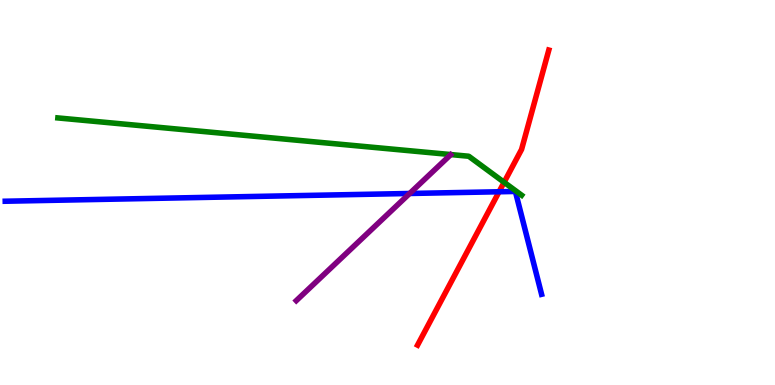[{'lines': ['blue', 'red'], 'intersections': [{'x': 6.44, 'y': 5.02}]}, {'lines': ['green', 'red'], 'intersections': [{'x': 6.5, 'y': 5.27}]}, {'lines': ['purple', 'red'], 'intersections': []}, {'lines': ['blue', 'green'], 'intersections': []}, {'lines': ['blue', 'purple'], 'intersections': [{'x': 5.29, 'y': 4.97}]}, {'lines': ['green', 'purple'], 'intersections': []}]